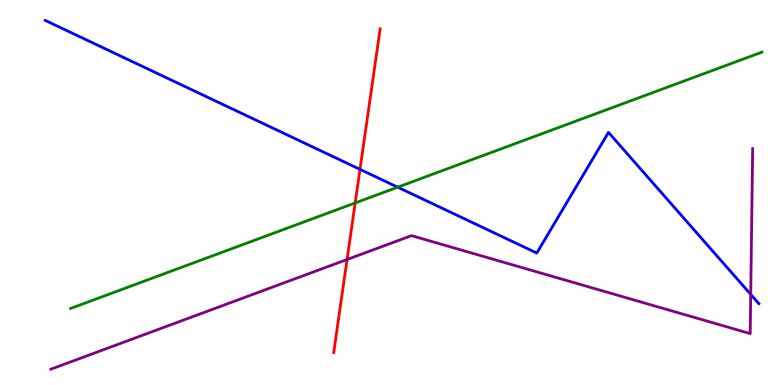[{'lines': ['blue', 'red'], 'intersections': [{'x': 4.65, 'y': 5.6}]}, {'lines': ['green', 'red'], 'intersections': [{'x': 4.58, 'y': 4.73}]}, {'lines': ['purple', 'red'], 'intersections': [{'x': 4.48, 'y': 3.26}]}, {'lines': ['blue', 'green'], 'intersections': [{'x': 5.13, 'y': 5.14}]}, {'lines': ['blue', 'purple'], 'intersections': [{'x': 9.69, 'y': 2.35}]}, {'lines': ['green', 'purple'], 'intersections': []}]